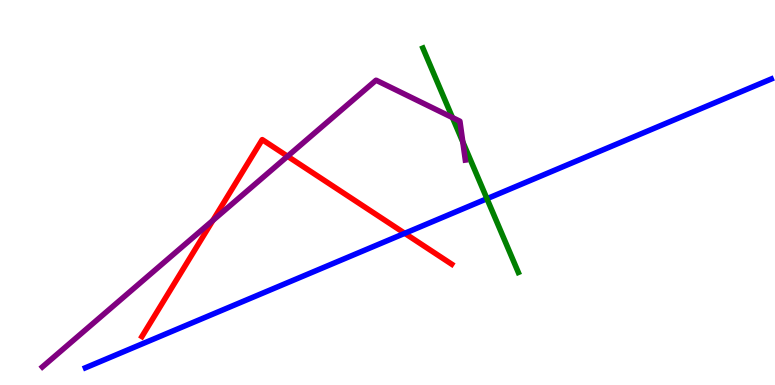[{'lines': ['blue', 'red'], 'intersections': [{'x': 5.22, 'y': 3.94}]}, {'lines': ['green', 'red'], 'intersections': []}, {'lines': ['purple', 'red'], 'intersections': [{'x': 2.75, 'y': 4.27}, {'x': 3.71, 'y': 5.94}]}, {'lines': ['blue', 'green'], 'intersections': [{'x': 6.28, 'y': 4.84}]}, {'lines': ['blue', 'purple'], 'intersections': []}, {'lines': ['green', 'purple'], 'intersections': [{'x': 5.84, 'y': 6.95}, {'x': 5.97, 'y': 6.31}]}]